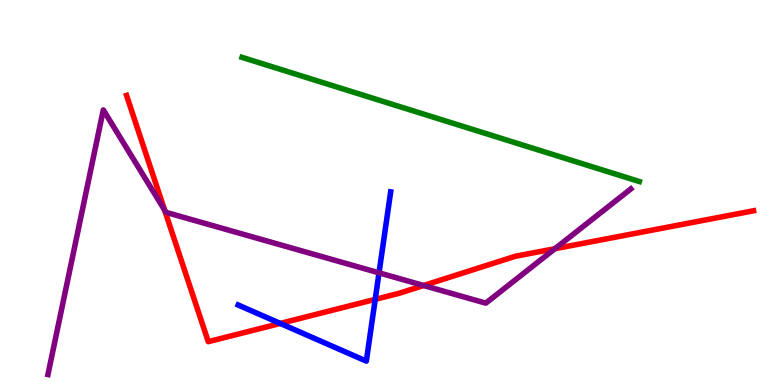[{'lines': ['blue', 'red'], 'intersections': [{'x': 3.62, 'y': 1.6}, {'x': 4.84, 'y': 2.22}]}, {'lines': ['green', 'red'], 'intersections': []}, {'lines': ['purple', 'red'], 'intersections': [{'x': 2.12, 'y': 4.54}, {'x': 5.47, 'y': 2.58}, {'x': 7.16, 'y': 3.54}]}, {'lines': ['blue', 'green'], 'intersections': []}, {'lines': ['blue', 'purple'], 'intersections': [{'x': 4.89, 'y': 2.91}]}, {'lines': ['green', 'purple'], 'intersections': []}]